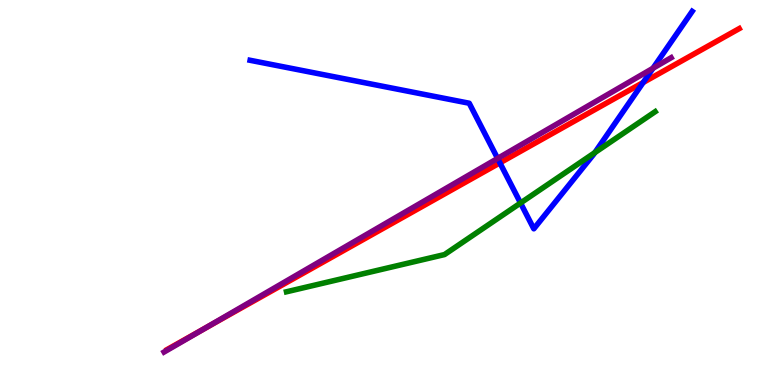[{'lines': ['blue', 'red'], 'intersections': [{'x': 6.45, 'y': 5.77}, {'x': 8.3, 'y': 7.86}]}, {'lines': ['green', 'red'], 'intersections': []}, {'lines': ['purple', 'red'], 'intersections': [{'x': 2.63, 'y': 1.46}]}, {'lines': ['blue', 'green'], 'intersections': [{'x': 6.72, 'y': 4.73}, {'x': 7.68, 'y': 6.04}]}, {'lines': ['blue', 'purple'], 'intersections': [{'x': 6.42, 'y': 5.88}, {'x': 8.43, 'y': 8.23}]}, {'lines': ['green', 'purple'], 'intersections': []}]